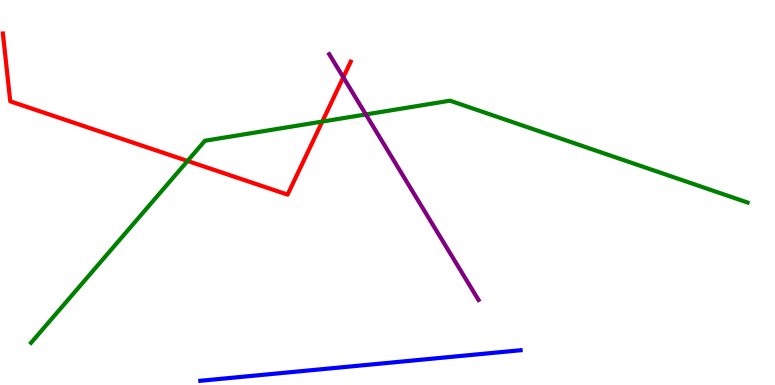[{'lines': ['blue', 'red'], 'intersections': []}, {'lines': ['green', 'red'], 'intersections': [{'x': 2.42, 'y': 5.82}, {'x': 4.16, 'y': 6.84}]}, {'lines': ['purple', 'red'], 'intersections': [{'x': 4.43, 'y': 7.99}]}, {'lines': ['blue', 'green'], 'intersections': []}, {'lines': ['blue', 'purple'], 'intersections': []}, {'lines': ['green', 'purple'], 'intersections': [{'x': 4.72, 'y': 7.03}]}]